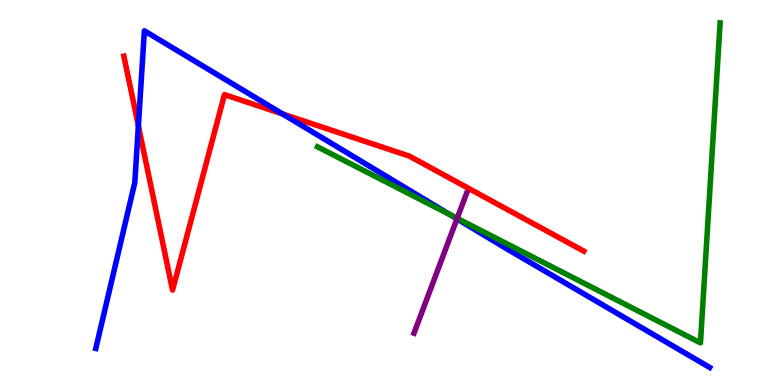[{'lines': ['blue', 'red'], 'intersections': [{'x': 1.79, 'y': 6.73}, {'x': 3.65, 'y': 7.04}]}, {'lines': ['green', 'red'], 'intersections': []}, {'lines': ['purple', 'red'], 'intersections': []}, {'lines': ['blue', 'green'], 'intersections': [{'x': 5.81, 'y': 4.43}]}, {'lines': ['blue', 'purple'], 'intersections': [{'x': 5.9, 'y': 4.32}]}, {'lines': ['green', 'purple'], 'intersections': [{'x': 5.9, 'y': 4.33}]}]